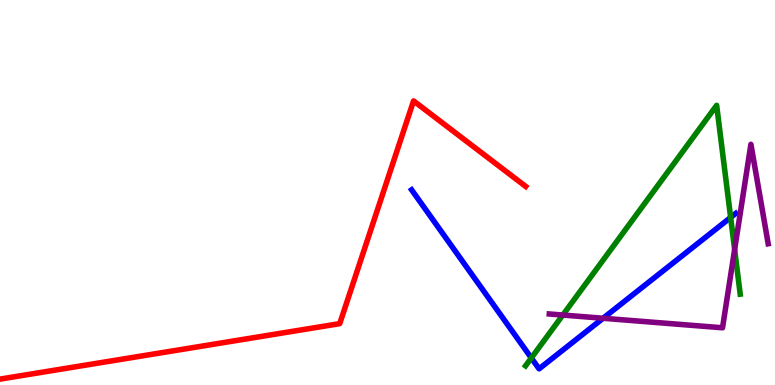[{'lines': ['blue', 'red'], 'intersections': []}, {'lines': ['green', 'red'], 'intersections': []}, {'lines': ['purple', 'red'], 'intersections': []}, {'lines': ['blue', 'green'], 'intersections': [{'x': 6.86, 'y': 0.702}, {'x': 9.43, 'y': 4.35}]}, {'lines': ['blue', 'purple'], 'intersections': [{'x': 7.78, 'y': 1.73}]}, {'lines': ['green', 'purple'], 'intersections': [{'x': 7.26, 'y': 1.82}, {'x': 9.48, 'y': 3.52}]}]